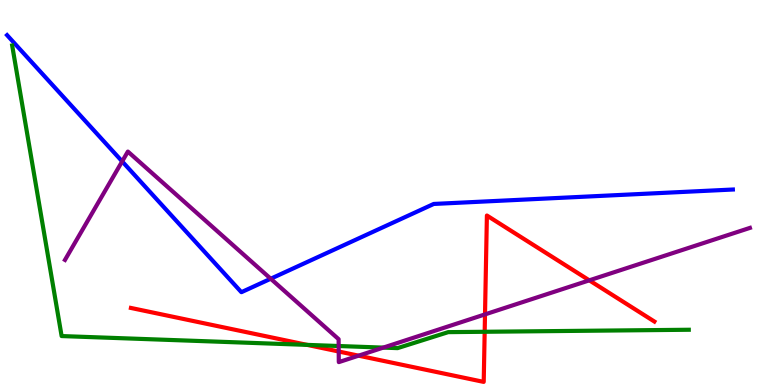[{'lines': ['blue', 'red'], 'intersections': []}, {'lines': ['green', 'red'], 'intersections': [{'x': 3.96, 'y': 1.04}, {'x': 6.25, 'y': 1.38}]}, {'lines': ['purple', 'red'], 'intersections': [{'x': 4.37, 'y': 0.87}, {'x': 4.63, 'y': 0.762}, {'x': 6.26, 'y': 1.83}, {'x': 7.6, 'y': 2.72}]}, {'lines': ['blue', 'green'], 'intersections': []}, {'lines': ['blue', 'purple'], 'intersections': [{'x': 1.58, 'y': 5.81}, {'x': 3.49, 'y': 2.76}]}, {'lines': ['green', 'purple'], 'intersections': [{'x': 4.37, 'y': 1.01}, {'x': 4.95, 'y': 0.971}]}]